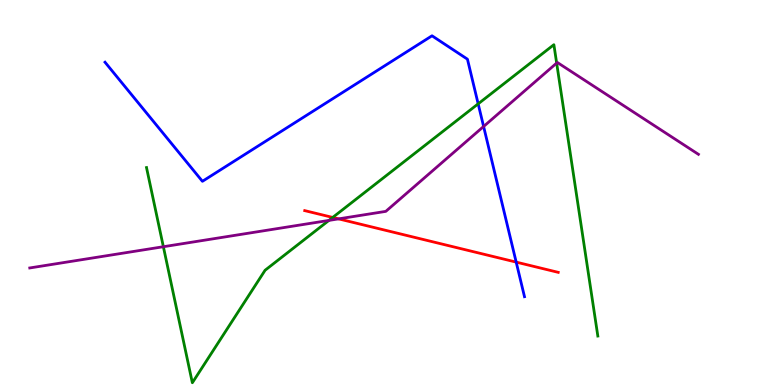[{'lines': ['blue', 'red'], 'intersections': [{'x': 6.66, 'y': 3.19}]}, {'lines': ['green', 'red'], 'intersections': [{'x': 4.29, 'y': 4.35}]}, {'lines': ['purple', 'red'], 'intersections': [{'x': 4.37, 'y': 4.32}]}, {'lines': ['blue', 'green'], 'intersections': [{'x': 6.17, 'y': 7.3}]}, {'lines': ['blue', 'purple'], 'intersections': [{'x': 6.24, 'y': 6.71}]}, {'lines': ['green', 'purple'], 'intersections': [{'x': 2.11, 'y': 3.59}, {'x': 4.24, 'y': 4.28}, {'x': 7.18, 'y': 8.36}]}]